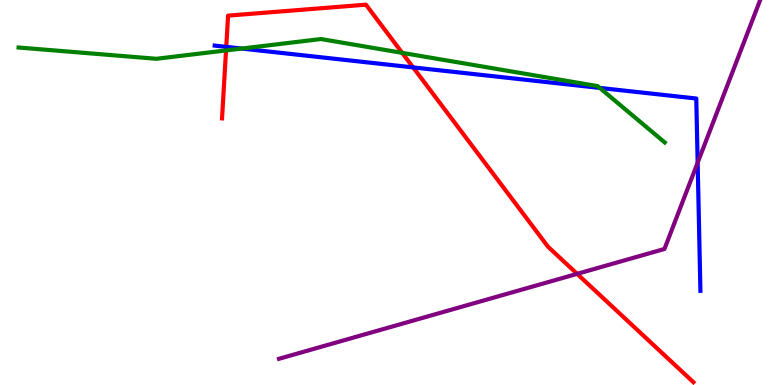[{'lines': ['blue', 'red'], 'intersections': [{'x': 2.92, 'y': 8.78}, {'x': 5.33, 'y': 8.25}]}, {'lines': ['green', 'red'], 'intersections': [{'x': 2.92, 'y': 8.69}, {'x': 5.19, 'y': 8.63}]}, {'lines': ['purple', 'red'], 'intersections': [{'x': 7.45, 'y': 2.89}]}, {'lines': ['blue', 'green'], 'intersections': [{'x': 3.12, 'y': 8.74}, {'x': 7.74, 'y': 7.72}]}, {'lines': ['blue', 'purple'], 'intersections': [{'x': 9.0, 'y': 5.78}]}, {'lines': ['green', 'purple'], 'intersections': []}]